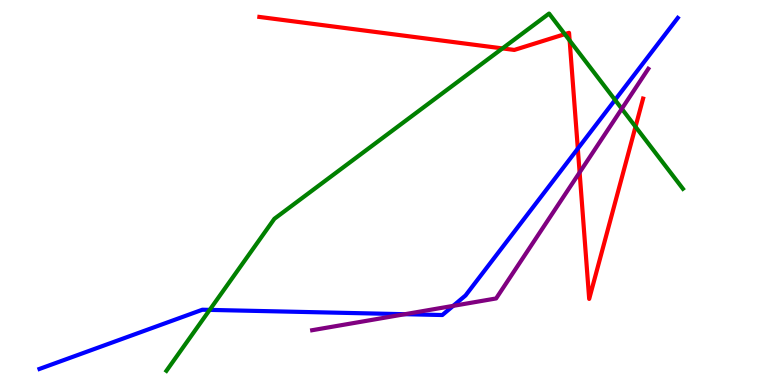[{'lines': ['blue', 'red'], 'intersections': [{'x': 7.46, 'y': 6.14}]}, {'lines': ['green', 'red'], 'intersections': [{'x': 6.48, 'y': 8.74}, {'x': 7.29, 'y': 9.11}, {'x': 7.35, 'y': 8.95}, {'x': 8.2, 'y': 6.71}]}, {'lines': ['purple', 'red'], 'intersections': [{'x': 7.48, 'y': 5.52}]}, {'lines': ['blue', 'green'], 'intersections': [{'x': 2.71, 'y': 1.95}, {'x': 7.94, 'y': 7.4}]}, {'lines': ['blue', 'purple'], 'intersections': [{'x': 5.22, 'y': 1.84}, {'x': 5.85, 'y': 2.06}]}, {'lines': ['green', 'purple'], 'intersections': [{'x': 8.02, 'y': 7.17}]}]